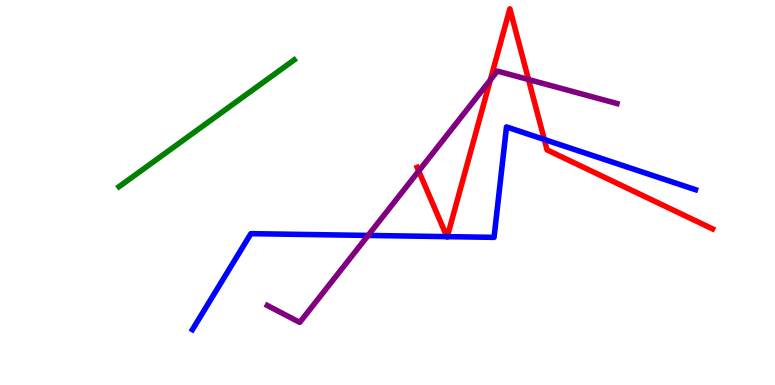[{'lines': ['blue', 'red'], 'intersections': [{'x': 5.77, 'y': 3.85}, {'x': 5.77, 'y': 3.85}, {'x': 7.02, 'y': 6.38}]}, {'lines': ['green', 'red'], 'intersections': []}, {'lines': ['purple', 'red'], 'intersections': [{'x': 5.4, 'y': 5.56}, {'x': 6.33, 'y': 7.92}, {'x': 6.82, 'y': 7.93}]}, {'lines': ['blue', 'green'], 'intersections': []}, {'lines': ['blue', 'purple'], 'intersections': [{'x': 4.75, 'y': 3.88}]}, {'lines': ['green', 'purple'], 'intersections': []}]